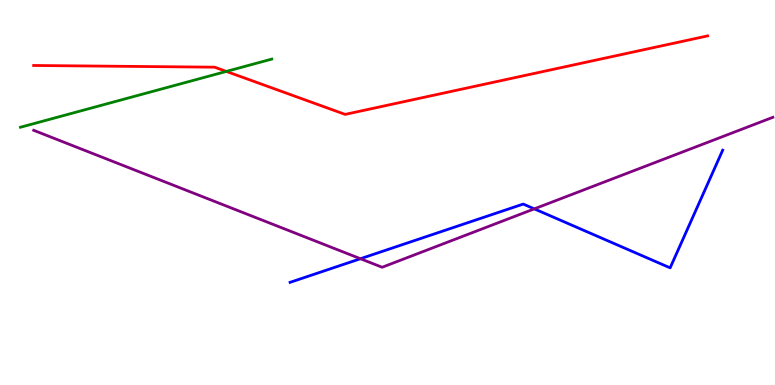[{'lines': ['blue', 'red'], 'intersections': []}, {'lines': ['green', 'red'], 'intersections': [{'x': 2.92, 'y': 8.14}]}, {'lines': ['purple', 'red'], 'intersections': []}, {'lines': ['blue', 'green'], 'intersections': []}, {'lines': ['blue', 'purple'], 'intersections': [{'x': 4.65, 'y': 3.28}, {'x': 6.89, 'y': 4.57}]}, {'lines': ['green', 'purple'], 'intersections': []}]